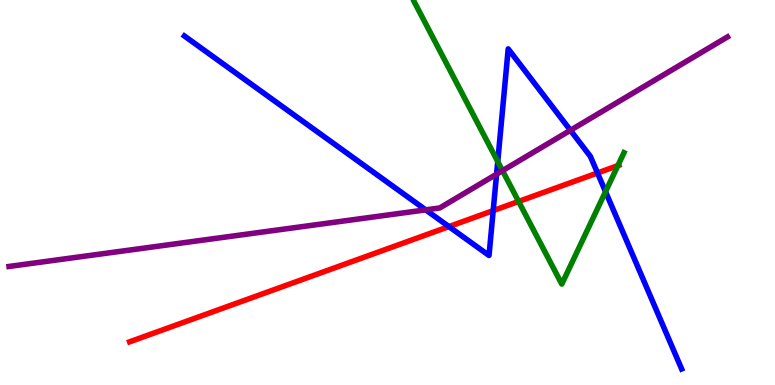[{'lines': ['blue', 'red'], 'intersections': [{'x': 5.79, 'y': 4.11}, {'x': 6.36, 'y': 4.53}, {'x': 7.71, 'y': 5.51}]}, {'lines': ['green', 'red'], 'intersections': [{'x': 6.69, 'y': 4.77}, {'x': 7.97, 'y': 5.7}]}, {'lines': ['purple', 'red'], 'intersections': []}, {'lines': ['blue', 'green'], 'intersections': [{'x': 6.42, 'y': 5.8}, {'x': 7.81, 'y': 5.02}]}, {'lines': ['blue', 'purple'], 'intersections': [{'x': 5.49, 'y': 4.55}, {'x': 6.41, 'y': 5.48}, {'x': 7.36, 'y': 6.62}]}, {'lines': ['green', 'purple'], 'intersections': [{'x': 6.48, 'y': 5.57}]}]